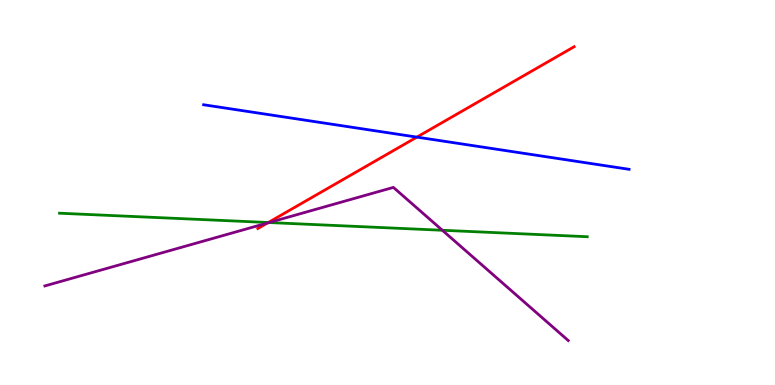[{'lines': ['blue', 'red'], 'intersections': [{'x': 5.38, 'y': 6.44}]}, {'lines': ['green', 'red'], 'intersections': [{'x': 3.46, 'y': 4.22}]}, {'lines': ['purple', 'red'], 'intersections': [{'x': 3.45, 'y': 4.21}]}, {'lines': ['blue', 'green'], 'intersections': []}, {'lines': ['blue', 'purple'], 'intersections': []}, {'lines': ['green', 'purple'], 'intersections': [{'x': 3.47, 'y': 4.22}, {'x': 5.71, 'y': 4.02}]}]